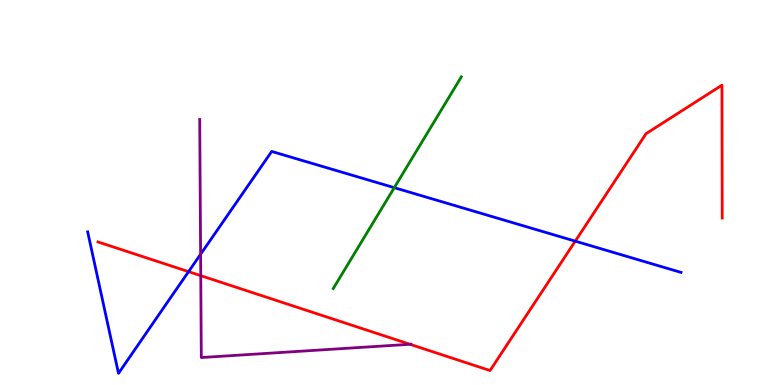[{'lines': ['blue', 'red'], 'intersections': [{'x': 2.43, 'y': 2.94}, {'x': 7.42, 'y': 3.74}]}, {'lines': ['green', 'red'], 'intersections': []}, {'lines': ['purple', 'red'], 'intersections': [{'x': 2.59, 'y': 2.84}, {'x': 5.29, 'y': 1.06}]}, {'lines': ['blue', 'green'], 'intersections': [{'x': 5.09, 'y': 5.13}]}, {'lines': ['blue', 'purple'], 'intersections': [{'x': 2.59, 'y': 3.4}]}, {'lines': ['green', 'purple'], 'intersections': []}]